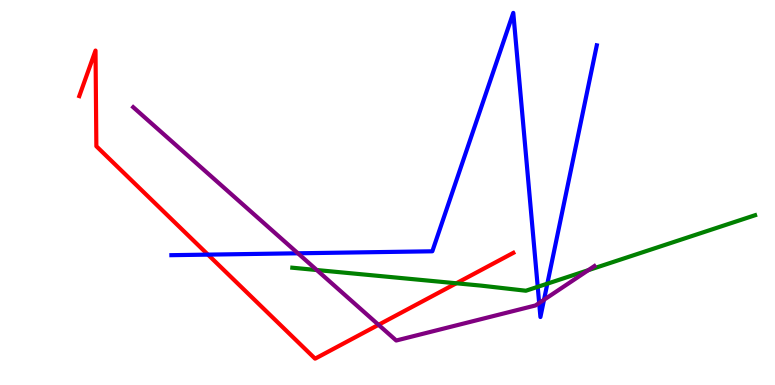[{'lines': ['blue', 'red'], 'intersections': [{'x': 2.68, 'y': 3.39}]}, {'lines': ['green', 'red'], 'intersections': [{'x': 5.89, 'y': 2.64}]}, {'lines': ['purple', 'red'], 'intersections': [{'x': 4.88, 'y': 1.56}]}, {'lines': ['blue', 'green'], 'intersections': [{'x': 6.94, 'y': 2.55}, {'x': 7.06, 'y': 2.63}]}, {'lines': ['blue', 'purple'], 'intersections': [{'x': 3.84, 'y': 3.42}, {'x': 6.96, 'y': 2.13}, {'x': 7.02, 'y': 2.21}]}, {'lines': ['green', 'purple'], 'intersections': [{'x': 4.09, 'y': 2.99}, {'x': 7.59, 'y': 2.98}]}]